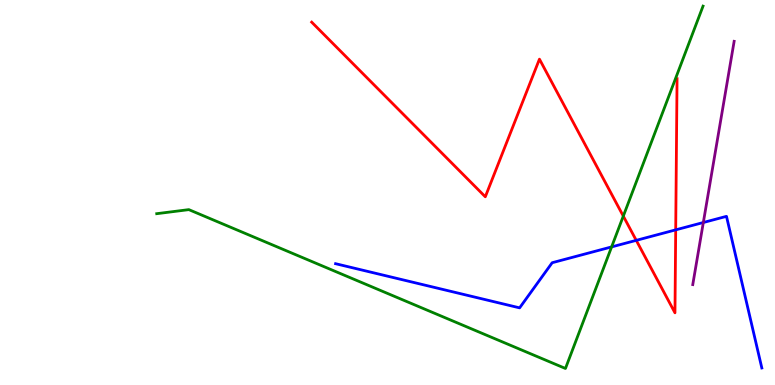[{'lines': ['blue', 'red'], 'intersections': [{'x': 8.21, 'y': 3.76}, {'x': 8.72, 'y': 4.03}]}, {'lines': ['green', 'red'], 'intersections': [{'x': 8.04, 'y': 4.39}]}, {'lines': ['purple', 'red'], 'intersections': []}, {'lines': ['blue', 'green'], 'intersections': [{'x': 7.89, 'y': 3.59}]}, {'lines': ['blue', 'purple'], 'intersections': [{'x': 9.08, 'y': 4.22}]}, {'lines': ['green', 'purple'], 'intersections': []}]